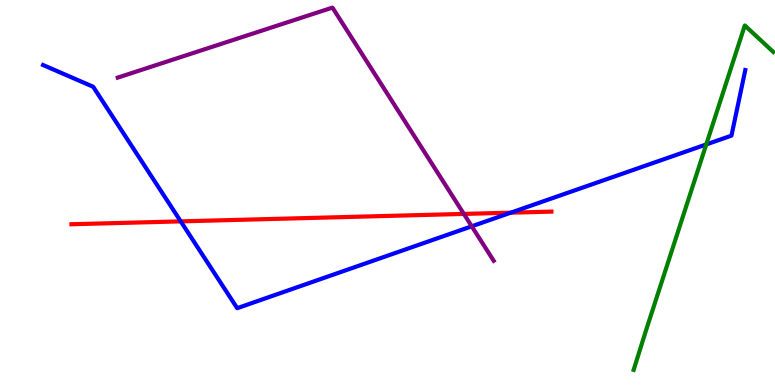[{'lines': ['blue', 'red'], 'intersections': [{'x': 2.33, 'y': 4.25}, {'x': 6.59, 'y': 4.48}]}, {'lines': ['green', 'red'], 'intersections': []}, {'lines': ['purple', 'red'], 'intersections': [{'x': 5.99, 'y': 4.44}]}, {'lines': ['blue', 'green'], 'intersections': [{'x': 9.11, 'y': 6.25}]}, {'lines': ['blue', 'purple'], 'intersections': [{'x': 6.09, 'y': 4.12}]}, {'lines': ['green', 'purple'], 'intersections': []}]